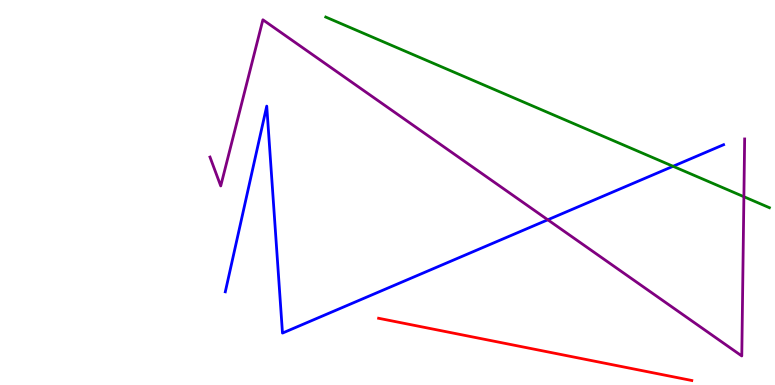[{'lines': ['blue', 'red'], 'intersections': []}, {'lines': ['green', 'red'], 'intersections': []}, {'lines': ['purple', 'red'], 'intersections': []}, {'lines': ['blue', 'green'], 'intersections': [{'x': 8.68, 'y': 5.68}]}, {'lines': ['blue', 'purple'], 'intersections': [{'x': 7.07, 'y': 4.29}]}, {'lines': ['green', 'purple'], 'intersections': [{'x': 9.6, 'y': 4.89}]}]